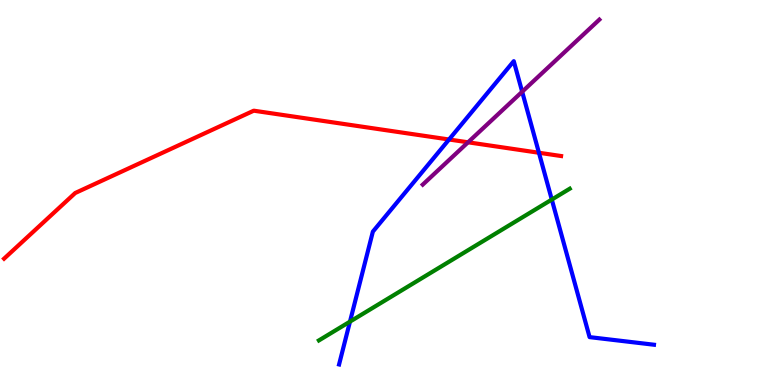[{'lines': ['blue', 'red'], 'intersections': [{'x': 5.79, 'y': 6.38}, {'x': 6.95, 'y': 6.03}]}, {'lines': ['green', 'red'], 'intersections': []}, {'lines': ['purple', 'red'], 'intersections': [{'x': 6.04, 'y': 6.3}]}, {'lines': ['blue', 'green'], 'intersections': [{'x': 4.52, 'y': 1.65}, {'x': 7.12, 'y': 4.82}]}, {'lines': ['blue', 'purple'], 'intersections': [{'x': 6.74, 'y': 7.62}]}, {'lines': ['green', 'purple'], 'intersections': []}]